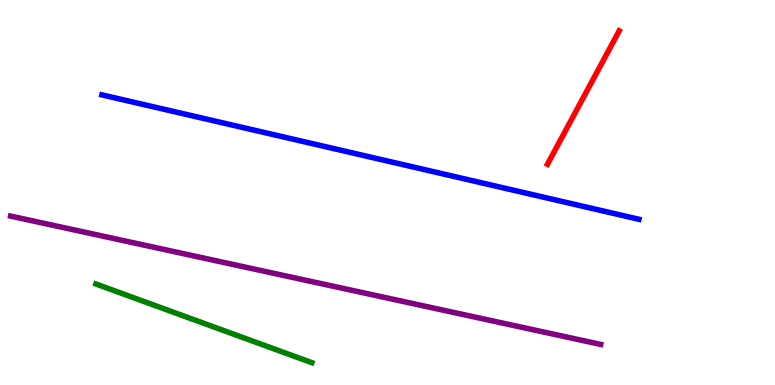[{'lines': ['blue', 'red'], 'intersections': []}, {'lines': ['green', 'red'], 'intersections': []}, {'lines': ['purple', 'red'], 'intersections': []}, {'lines': ['blue', 'green'], 'intersections': []}, {'lines': ['blue', 'purple'], 'intersections': []}, {'lines': ['green', 'purple'], 'intersections': []}]